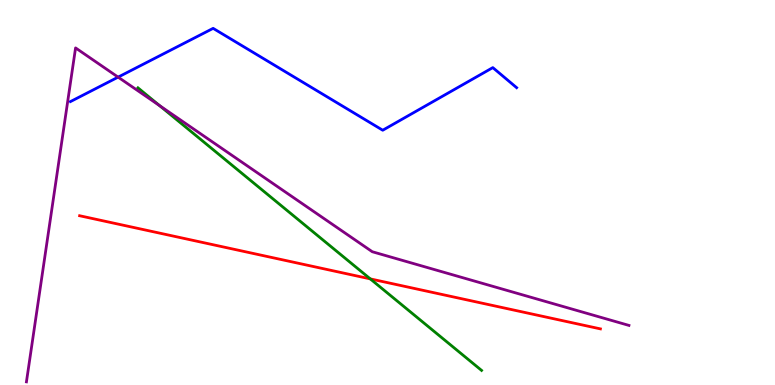[{'lines': ['blue', 'red'], 'intersections': []}, {'lines': ['green', 'red'], 'intersections': [{'x': 4.78, 'y': 2.76}]}, {'lines': ['purple', 'red'], 'intersections': []}, {'lines': ['blue', 'green'], 'intersections': []}, {'lines': ['blue', 'purple'], 'intersections': [{'x': 1.52, 'y': 8.0}]}, {'lines': ['green', 'purple'], 'intersections': [{'x': 2.06, 'y': 7.26}]}]